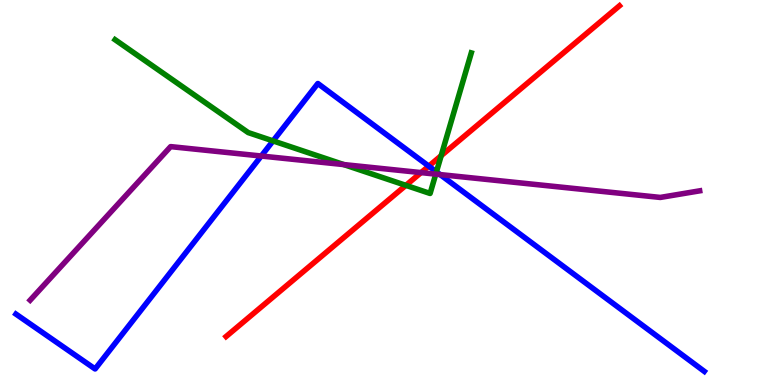[{'lines': ['blue', 'red'], 'intersections': [{'x': 5.53, 'y': 5.69}]}, {'lines': ['green', 'red'], 'intersections': [{'x': 5.24, 'y': 5.19}, {'x': 5.69, 'y': 5.96}]}, {'lines': ['purple', 'red'], 'intersections': [{'x': 5.43, 'y': 5.52}]}, {'lines': ['blue', 'green'], 'intersections': [{'x': 3.52, 'y': 6.34}, {'x': 5.63, 'y': 5.54}]}, {'lines': ['blue', 'purple'], 'intersections': [{'x': 3.37, 'y': 5.95}, {'x': 5.68, 'y': 5.47}]}, {'lines': ['green', 'purple'], 'intersections': [{'x': 4.44, 'y': 5.72}, {'x': 5.62, 'y': 5.48}]}]